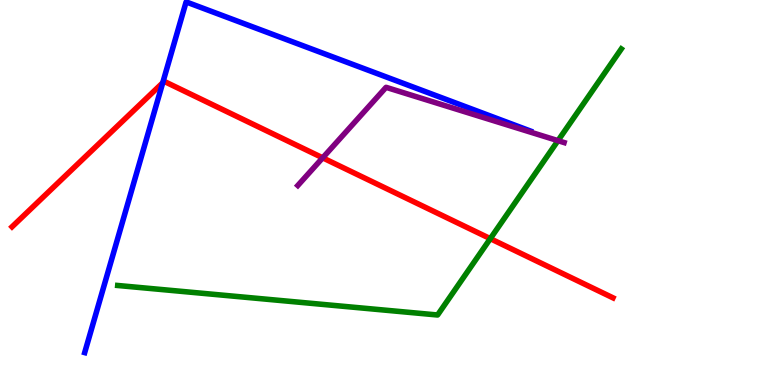[{'lines': ['blue', 'red'], 'intersections': [{'x': 2.1, 'y': 7.85}]}, {'lines': ['green', 'red'], 'intersections': [{'x': 6.33, 'y': 3.8}]}, {'lines': ['purple', 'red'], 'intersections': [{'x': 4.16, 'y': 5.9}]}, {'lines': ['blue', 'green'], 'intersections': []}, {'lines': ['blue', 'purple'], 'intersections': []}, {'lines': ['green', 'purple'], 'intersections': [{'x': 7.2, 'y': 6.35}]}]